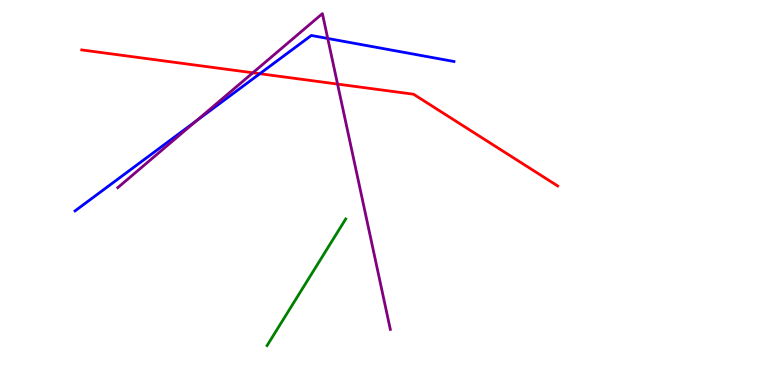[{'lines': ['blue', 'red'], 'intersections': [{'x': 3.35, 'y': 8.09}]}, {'lines': ['green', 'red'], 'intersections': []}, {'lines': ['purple', 'red'], 'intersections': [{'x': 3.26, 'y': 8.11}, {'x': 4.36, 'y': 7.82}]}, {'lines': ['blue', 'green'], 'intersections': []}, {'lines': ['blue', 'purple'], 'intersections': [{'x': 2.53, 'y': 6.86}, {'x': 4.23, 'y': 9.0}]}, {'lines': ['green', 'purple'], 'intersections': []}]